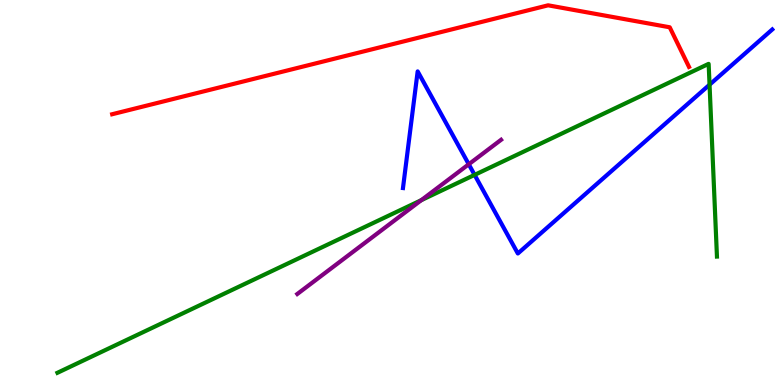[{'lines': ['blue', 'red'], 'intersections': []}, {'lines': ['green', 'red'], 'intersections': []}, {'lines': ['purple', 'red'], 'intersections': []}, {'lines': ['blue', 'green'], 'intersections': [{'x': 6.12, 'y': 5.46}, {'x': 9.16, 'y': 7.8}]}, {'lines': ['blue', 'purple'], 'intersections': [{'x': 6.05, 'y': 5.73}]}, {'lines': ['green', 'purple'], 'intersections': [{'x': 5.44, 'y': 4.8}]}]